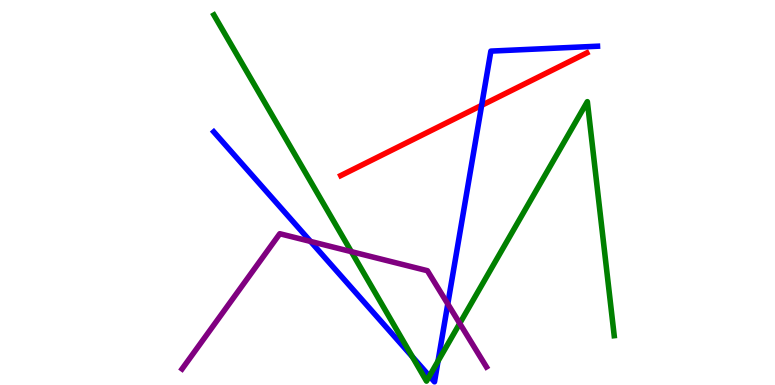[{'lines': ['blue', 'red'], 'intersections': [{'x': 6.21, 'y': 7.26}]}, {'lines': ['green', 'red'], 'intersections': []}, {'lines': ['purple', 'red'], 'intersections': []}, {'lines': ['blue', 'green'], 'intersections': [{'x': 5.32, 'y': 0.734}, {'x': 5.54, 'y': 0.232}, {'x': 5.65, 'y': 0.621}]}, {'lines': ['blue', 'purple'], 'intersections': [{'x': 4.01, 'y': 3.73}, {'x': 5.78, 'y': 2.11}]}, {'lines': ['green', 'purple'], 'intersections': [{'x': 4.53, 'y': 3.46}, {'x': 5.93, 'y': 1.6}]}]